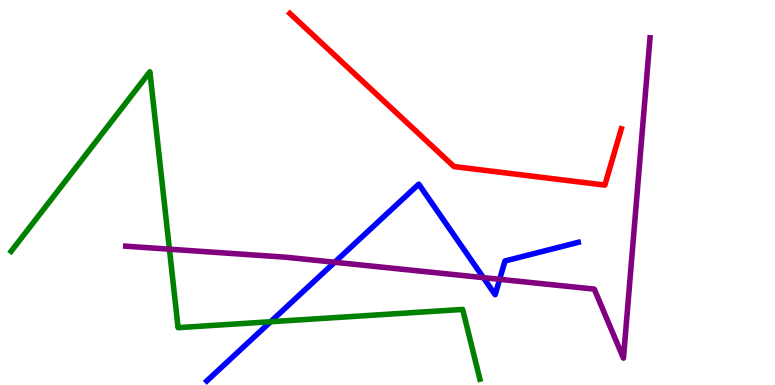[{'lines': ['blue', 'red'], 'intersections': []}, {'lines': ['green', 'red'], 'intersections': []}, {'lines': ['purple', 'red'], 'intersections': []}, {'lines': ['blue', 'green'], 'intersections': [{'x': 3.49, 'y': 1.64}]}, {'lines': ['blue', 'purple'], 'intersections': [{'x': 4.32, 'y': 3.19}, {'x': 6.24, 'y': 2.79}, {'x': 6.45, 'y': 2.74}]}, {'lines': ['green', 'purple'], 'intersections': [{'x': 2.19, 'y': 3.53}]}]